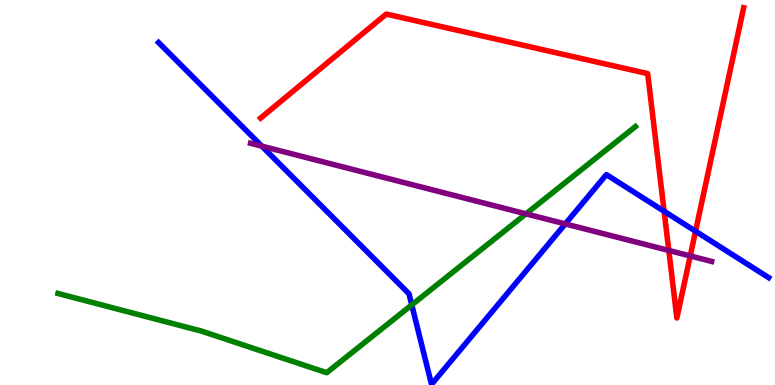[{'lines': ['blue', 'red'], 'intersections': [{'x': 8.57, 'y': 4.51}, {'x': 8.97, 'y': 3.99}]}, {'lines': ['green', 'red'], 'intersections': []}, {'lines': ['purple', 'red'], 'intersections': [{'x': 8.63, 'y': 3.49}, {'x': 8.91, 'y': 3.35}]}, {'lines': ['blue', 'green'], 'intersections': [{'x': 5.31, 'y': 2.08}]}, {'lines': ['blue', 'purple'], 'intersections': [{'x': 3.38, 'y': 6.2}, {'x': 7.29, 'y': 4.18}]}, {'lines': ['green', 'purple'], 'intersections': [{'x': 6.79, 'y': 4.45}]}]